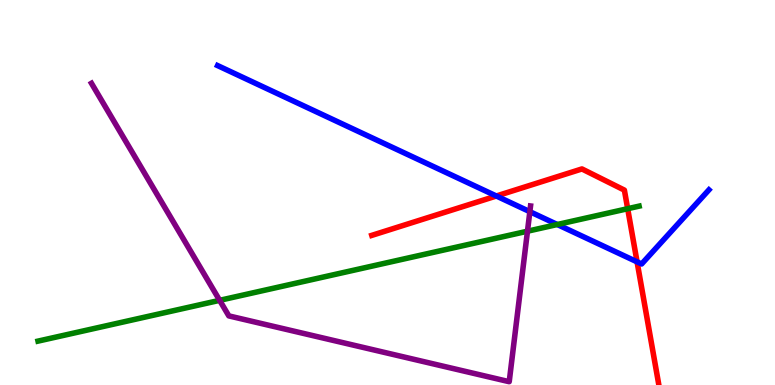[{'lines': ['blue', 'red'], 'intersections': [{'x': 6.4, 'y': 4.91}, {'x': 8.22, 'y': 3.2}]}, {'lines': ['green', 'red'], 'intersections': [{'x': 8.1, 'y': 4.58}]}, {'lines': ['purple', 'red'], 'intersections': []}, {'lines': ['blue', 'green'], 'intersections': [{'x': 7.19, 'y': 4.17}]}, {'lines': ['blue', 'purple'], 'intersections': [{'x': 6.84, 'y': 4.5}]}, {'lines': ['green', 'purple'], 'intersections': [{'x': 2.83, 'y': 2.2}, {'x': 6.81, 'y': 3.99}]}]